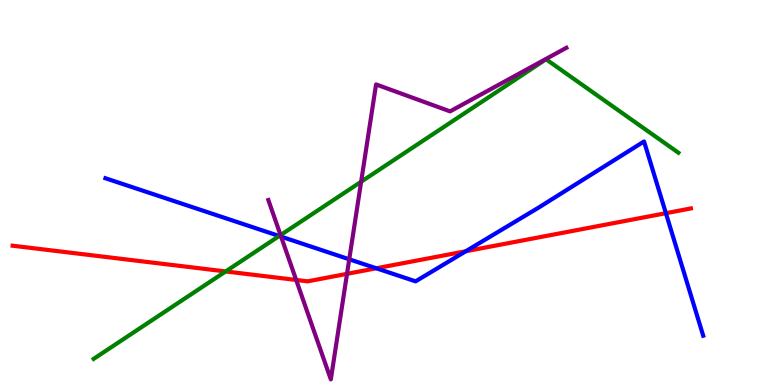[{'lines': ['blue', 'red'], 'intersections': [{'x': 4.86, 'y': 3.03}, {'x': 6.01, 'y': 3.47}, {'x': 8.59, 'y': 4.46}]}, {'lines': ['green', 'red'], 'intersections': [{'x': 2.91, 'y': 2.95}]}, {'lines': ['purple', 'red'], 'intersections': [{'x': 3.82, 'y': 2.73}, {'x': 4.48, 'y': 2.89}]}, {'lines': ['blue', 'green'], 'intersections': [{'x': 3.6, 'y': 3.87}]}, {'lines': ['blue', 'purple'], 'intersections': [{'x': 3.63, 'y': 3.85}, {'x': 4.51, 'y': 3.27}]}, {'lines': ['green', 'purple'], 'intersections': [{'x': 3.62, 'y': 3.89}, {'x': 4.66, 'y': 5.28}]}]